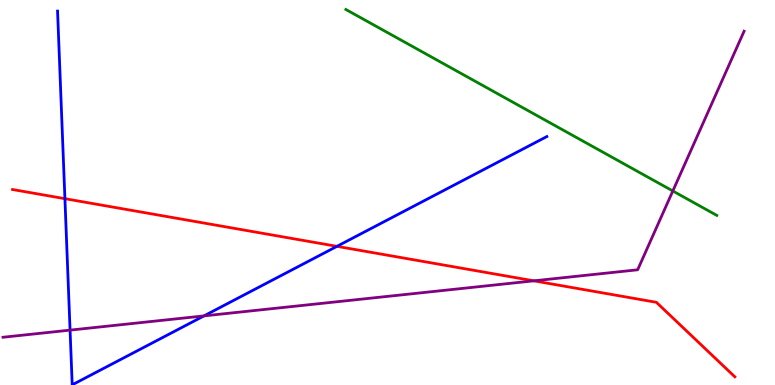[{'lines': ['blue', 'red'], 'intersections': [{'x': 0.838, 'y': 4.84}, {'x': 4.35, 'y': 3.6}]}, {'lines': ['green', 'red'], 'intersections': []}, {'lines': ['purple', 'red'], 'intersections': [{'x': 6.89, 'y': 2.71}]}, {'lines': ['blue', 'green'], 'intersections': []}, {'lines': ['blue', 'purple'], 'intersections': [{'x': 0.904, 'y': 1.43}, {'x': 2.63, 'y': 1.8}]}, {'lines': ['green', 'purple'], 'intersections': [{'x': 8.68, 'y': 5.04}]}]